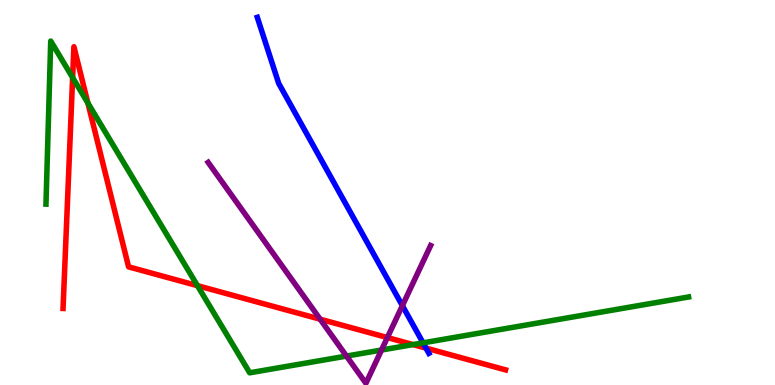[{'lines': ['blue', 'red'], 'intersections': [{'x': 5.5, 'y': 0.958}]}, {'lines': ['green', 'red'], 'intersections': [{'x': 0.937, 'y': 7.98}, {'x': 1.13, 'y': 7.32}, {'x': 2.55, 'y': 2.58}, {'x': 5.33, 'y': 1.05}]}, {'lines': ['purple', 'red'], 'intersections': [{'x': 4.13, 'y': 1.71}, {'x': 5.0, 'y': 1.23}]}, {'lines': ['blue', 'green'], 'intersections': [{'x': 5.46, 'y': 1.09}]}, {'lines': ['blue', 'purple'], 'intersections': [{'x': 5.19, 'y': 2.06}]}, {'lines': ['green', 'purple'], 'intersections': [{'x': 4.47, 'y': 0.751}, {'x': 4.92, 'y': 0.908}]}]